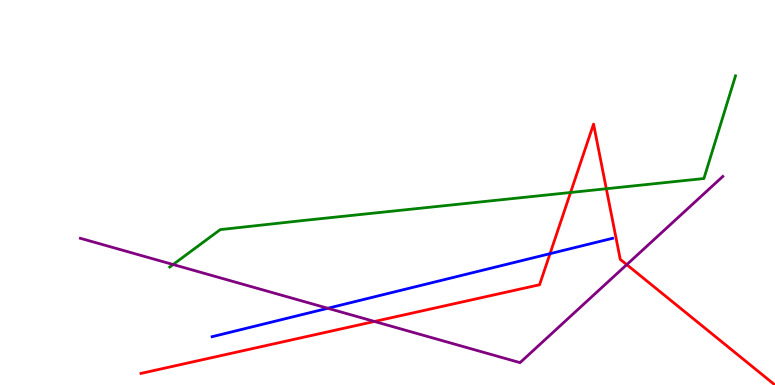[{'lines': ['blue', 'red'], 'intersections': [{'x': 7.1, 'y': 3.41}]}, {'lines': ['green', 'red'], 'intersections': [{'x': 7.36, 'y': 5.0}, {'x': 7.82, 'y': 5.1}]}, {'lines': ['purple', 'red'], 'intersections': [{'x': 4.83, 'y': 1.65}, {'x': 8.09, 'y': 3.13}]}, {'lines': ['blue', 'green'], 'intersections': []}, {'lines': ['blue', 'purple'], 'intersections': [{'x': 4.23, 'y': 1.99}]}, {'lines': ['green', 'purple'], 'intersections': [{'x': 2.23, 'y': 3.13}]}]